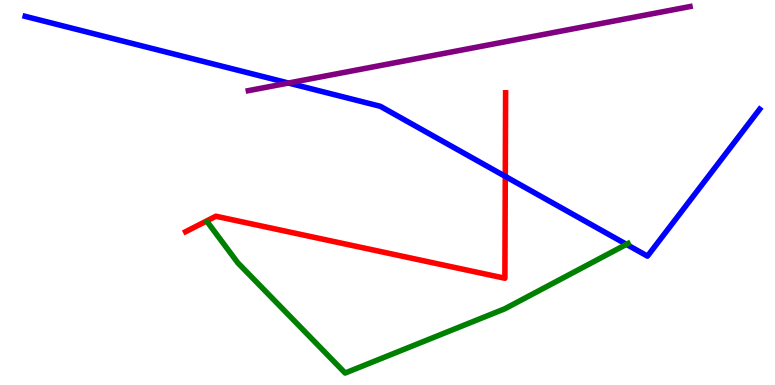[{'lines': ['blue', 'red'], 'intersections': [{'x': 6.52, 'y': 5.42}]}, {'lines': ['green', 'red'], 'intersections': []}, {'lines': ['purple', 'red'], 'intersections': []}, {'lines': ['blue', 'green'], 'intersections': [{'x': 8.08, 'y': 3.65}]}, {'lines': ['blue', 'purple'], 'intersections': [{'x': 3.72, 'y': 7.84}]}, {'lines': ['green', 'purple'], 'intersections': []}]